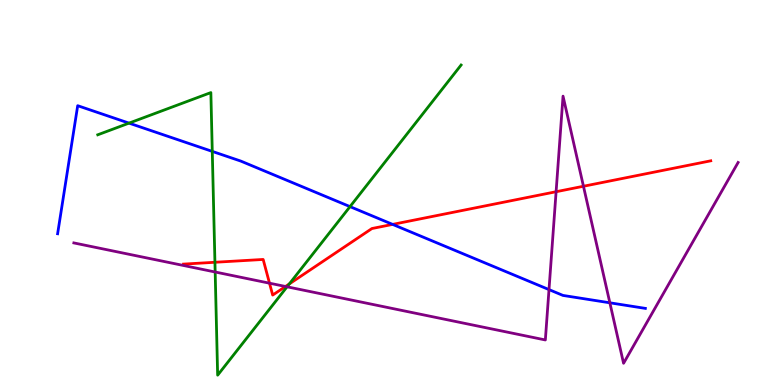[{'lines': ['blue', 'red'], 'intersections': [{'x': 5.07, 'y': 4.17}]}, {'lines': ['green', 'red'], 'intersections': [{'x': 2.77, 'y': 3.19}, {'x': 3.73, 'y': 2.63}]}, {'lines': ['purple', 'red'], 'intersections': [{'x': 3.48, 'y': 2.64}, {'x': 3.68, 'y': 2.56}, {'x': 7.18, 'y': 5.02}, {'x': 7.53, 'y': 5.16}]}, {'lines': ['blue', 'green'], 'intersections': [{'x': 1.66, 'y': 6.8}, {'x': 2.74, 'y': 6.07}, {'x': 4.52, 'y': 4.63}]}, {'lines': ['blue', 'purple'], 'intersections': [{'x': 7.08, 'y': 2.48}, {'x': 7.87, 'y': 2.14}]}, {'lines': ['green', 'purple'], 'intersections': [{'x': 2.78, 'y': 2.93}, {'x': 3.7, 'y': 2.55}]}]